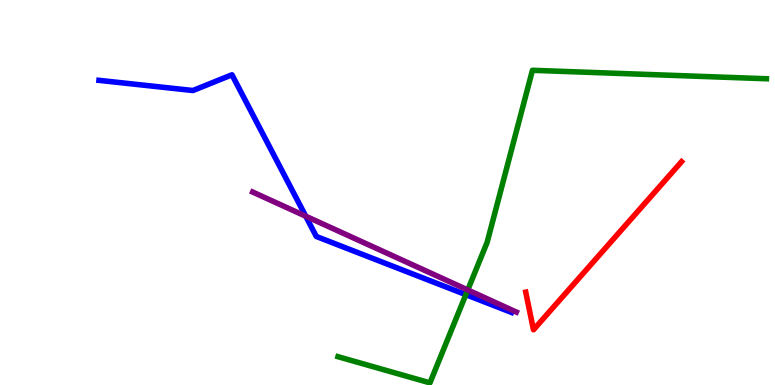[{'lines': ['blue', 'red'], 'intersections': []}, {'lines': ['green', 'red'], 'intersections': []}, {'lines': ['purple', 'red'], 'intersections': []}, {'lines': ['blue', 'green'], 'intersections': [{'x': 6.01, 'y': 2.35}]}, {'lines': ['blue', 'purple'], 'intersections': [{'x': 3.94, 'y': 4.38}]}, {'lines': ['green', 'purple'], 'intersections': [{'x': 6.04, 'y': 2.47}]}]